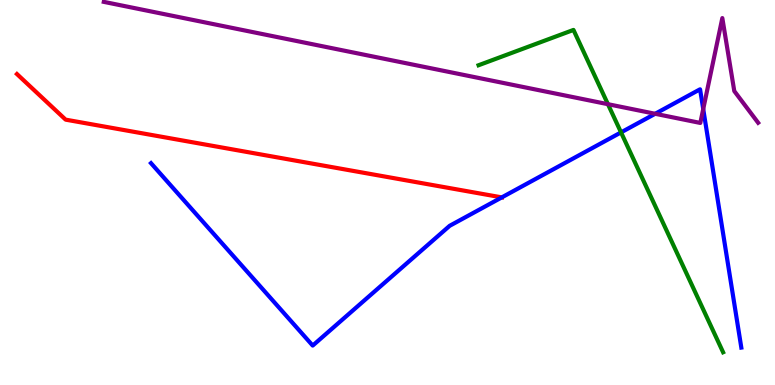[{'lines': ['blue', 'red'], 'intersections': [{'x': 6.47, 'y': 4.87}]}, {'lines': ['green', 'red'], 'intersections': []}, {'lines': ['purple', 'red'], 'intersections': []}, {'lines': ['blue', 'green'], 'intersections': [{'x': 8.01, 'y': 6.56}]}, {'lines': ['blue', 'purple'], 'intersections': [{'x': 8.45, 'y': 7.04}, {'x': 9.07, 'y': 7.17}]}, {'lines': ['green', 'purple'], 'intersections': [{'x': 7.84, 'y': 7.29}]}]